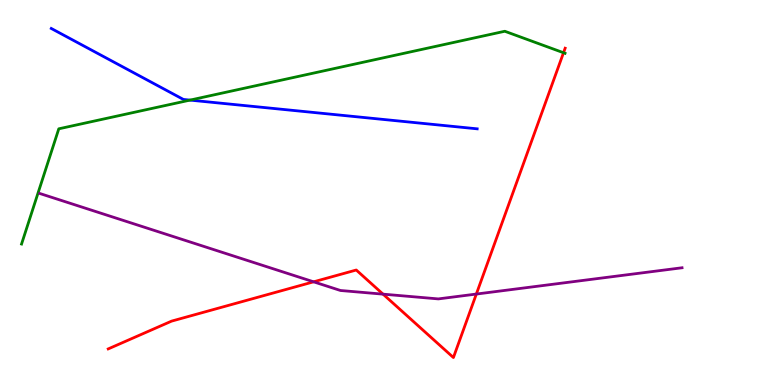[{'lines': ['blue', 'red'], 'intersections': []}, {'lines': ['green', 'red'], 'intersections': [{'x': 7.27, 'y': 8.63}]}, {'lines': ['purple', 'red'], 'intersections': [{'x': 4.05, 'y': 2.68}, {'x': 4.94, 'y': 2.36}, {'x': 6.15, 'y': 2.36}]}, {'lines': ['blue', 'green'], 'intersections': [{'x': 2.45, 'y': 7.4}]}, {'lines': ['blue', 'purple'], 'intersections': []}, {'lines': ['green', 'purple'], 'intersections': []}]